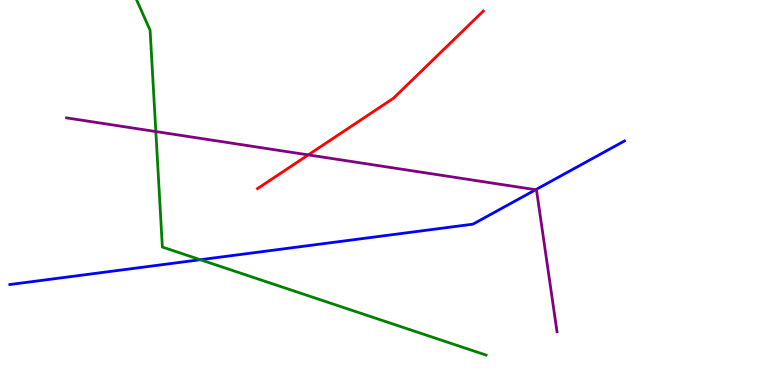[{'lines': ['blue', 'red'], 'intersections': []}, {'lines': ['green', 'red'], 'intersections': []}, {'lines': ['purple', 'red'], 'intersections': [{'x': 3.98, 'y': 5.98}]}, {'lines': ['blue', 'green'], 'intersections': [{'x': 2.58, 'y': 3.25}]}, {'lines': ['blue', 'purple'], 'intersections': [{'x': 6.91, 'y': 5.07}]}, {'lines': ['green', 'purple'], 'intersections': [{'x': 2.01, 'y': 6.58}]}]